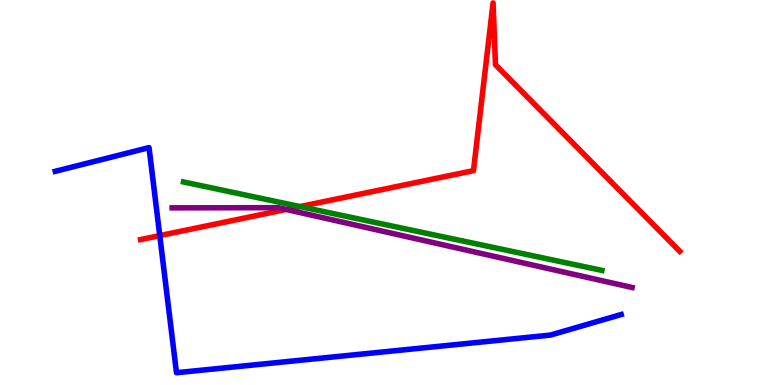[{'lines': ['blue', 'red'], 'intersections': [{'x': 2.06, 'y': 3.88}]}, {'lines': ['green', 'red'], 'intersections': [{'x': 3.87, 'y': 4.63}]}, {'lines': ['purple', 'red'], 'intersections': [{'x': 3.69, 'y': 4.56}]}, {'lines': ['blue', 'green'], 'intersections': []}, {'lines': ['blue', 'purple'], 'intersections': []}, {'lines': ['green', 'purple'], 'intersections': []}]